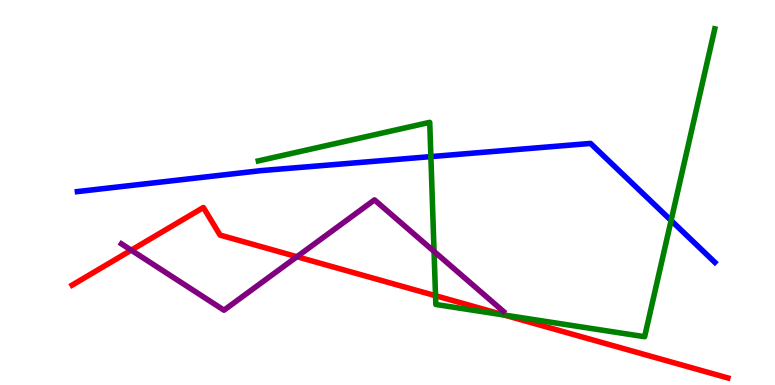[{'lines': ['blue', 'red'], 'intersections': []}, {'lines': ['green', 'red'], 'intersections': [{'x': 5.62, 'y': 2.32}, {'x': 6.51, 'y': 1.82}]}, {'lines': ['purple', 'red'], 'intersections': [{'x': 1.69, 'y': 3.5}, {'x': 3.83, 'y': 3.33}]}, {'lines': ['blue', 'green'], 'intersections': [{'x': 5.56, 'y': 5.93}, {'x': 8.66, 'y': 4.27}]}, {'lines': ['blue', 'purple'], 'intersections': []}, {'lines': ['green', 'purple'], 'intersections': [{'x': 5.6, 'y': 3.47}]}]